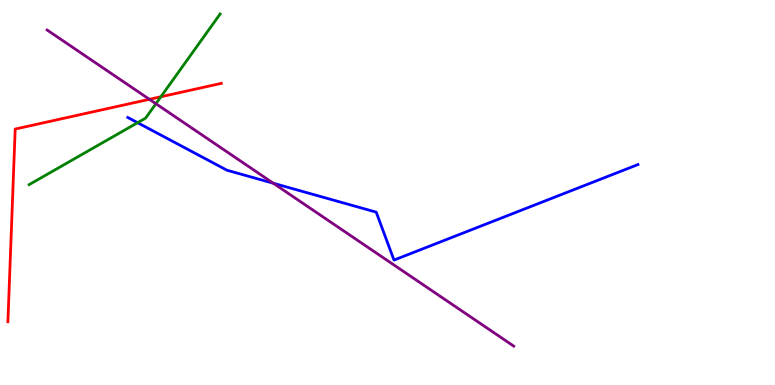[{'lines': ['blue', 'red'], 'intersections': []}, {'lines': ['green', 'red'], 'intersections': [{'x': 2.08, 'y': 7.49}]}, {'lines': ['purple', 'red'], 'intersections': [{'x': 1.93, 'y': 7.42}]}, {'lines': ['blue', 'green'], 'intersections': [{'x': 1.78, 'y': 6.81}]}, {'lines': ['blue', 'purple'], 'intersections': [{'x': 3.53, 'y': 5.24}]}, {'lines': ['green', 'purple'], 'intersections': [{'x': 2.01, 'y': 7.31}]}]